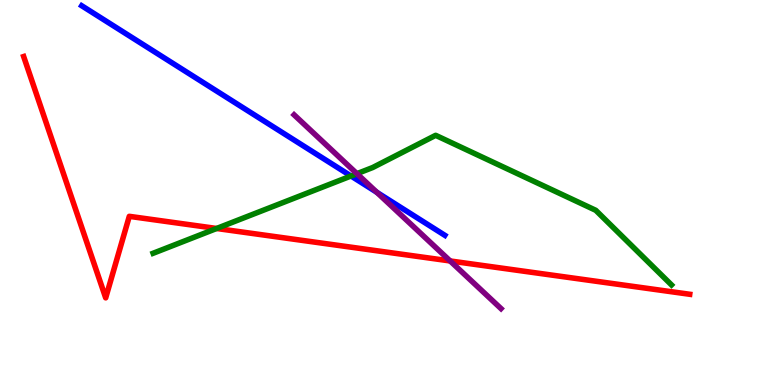[{'lines': ['blue', 'red'], 'intersections': []}, {'lines': ['green', 'red'], 'intersections': [{'x': 2.79, 'y': 4.07}]}, {'lines': ['purple', 'red'], 'intersections': [{'x': 5.81, 'y': 3.22}]}, {'lines': ['blue', 'green'], 'intersections': [{'x': 4.53, 'y': 5.43}]}, {'lines': ['blue', 'purple'], 'intersections': [{'x': 4.86, 'y': 5.0}]}, {'lines': ['green', 'purple'], 'intersections': [{'x': 4.61, 'y': 5.49}]}]